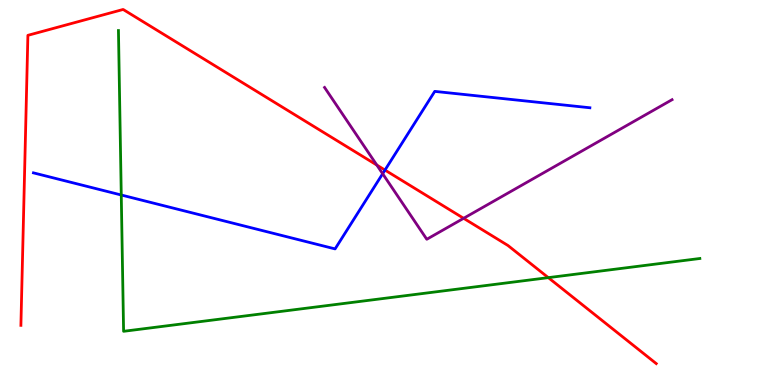[{'lines': ['blue', 'red'], 'intersections': [{'x': 4.97, 'y': 5.58}]}, {'lines': ['green', 'red'], 'intersections': [{'x': 7.08, 'y': 2.79}]}, {'lines': ['purple', 'red'], 'intersections': [{'x': 4.86, 'y': 5.71}, {'x': 5.98, 'y': 4.33}]}, {'lines': ['blue', 'green'], 'intersections': [{'x': 1.56, 'y': 4.94}]}, {'lines': ['blue', 'purple'], 'intersections': [{'x': 4.94, 'y': 5.49}]}, {'lines': ['green', 'purple'], 'intersections': []}]